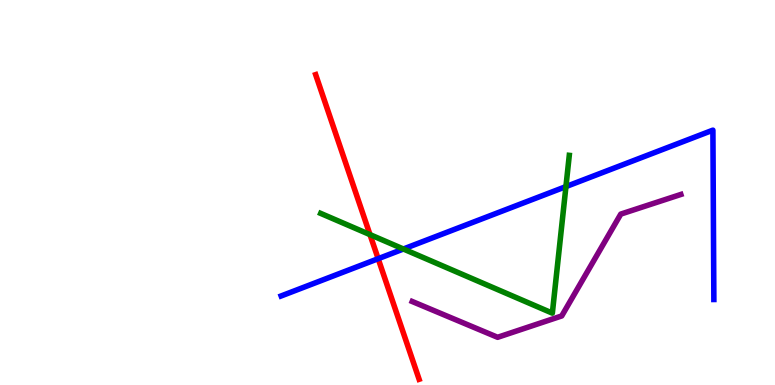[{'lines': ['blue', 'red'], 'intersections': [{'x': 4.88, 'y': 3.28}]}, {'lines': ['green', 'red'], 'intersections': [{'x': 4.77, 'y': 3.91}]}, {'lines': ['purple', 'red'], 'intersections': []}, {'lines': ['blue', 'green'], 'intersections': [{'x': 5.21, 'y': 3.53}, {'x': 7.3, 'y': 5.15}]}, {'lines': ['blue', 'purple'], 'intersections': []}, {'lines': ['green', 'purple'], 'intersections': []}]